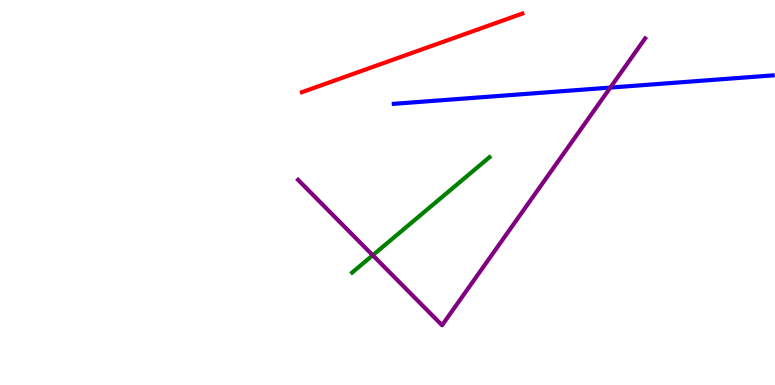[{'lines': ['blue', 'red'], 'intersections': []}, {'lines': ['green', 'red'], 'intersections': []}, {'lines': ['purple', 'red'], 'intersections': []}, {'lines': ['blue', 'green'], 'intersections': []}, {'lines': ['blue', 'purple'], 'intersections': [{'x': 7.88, 'y': 7.73}]}, {'lines': ['green', 'purple'], 'intersections': [{'x': 4.81, 'y': 3.37}]}]